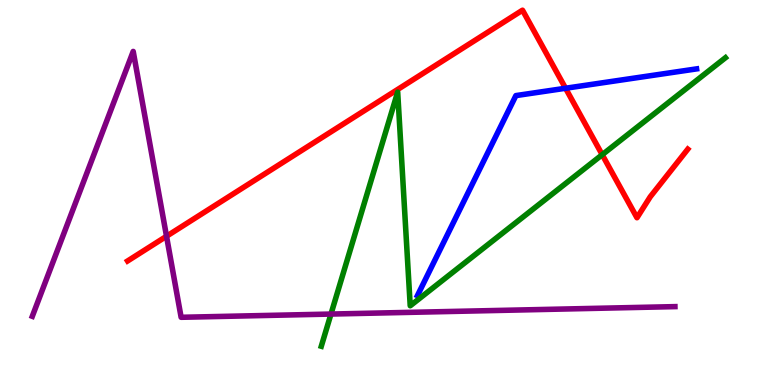[{'lines': ['blue', 'red'], 'intersections': [{'x': 7.3, 'y': 7.71}]}, {'lines': ['green', 'red'], 'intersections': [{'x': 7.77, 'y': 5.98}]}, {'lines': ['purple', 'red'], 'intersections': [{'x': 2.15, 'y': 3.86}]}, {'lines': ['blue', 'green'], 'intersections': []}, {'lines': ['blue', 'purple'], 'intersections': []}, {'lines': ['green', 'purple'], 'intersections': [{'x': 4.27, 'y': 1.84}]}]